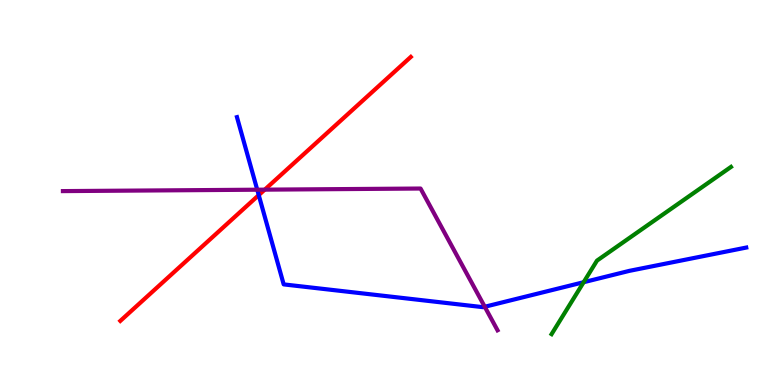[{'lines': ['blue', 'red'], 'intersections': [{'x': 3.34, 'y': 4.93}]}, {'lines': ['green', 'red'], 'intersections': []}, {'lines': ['purple', 'red'], 'intersections': [{'x': 3.42, 'y': 5.07}]}, {'lines': ['blue', 'green'], 'intersections': [{'x': 7.53, 'y': 2.67}]}, {'lines': ['blue', 'purple'], 'intersections': [{'x': 3.32, 'y': 5.07}, {'x': 6.25, 'y': 2.03}]}, {'lines': ['green', 'purple'], 'intersections': []}]